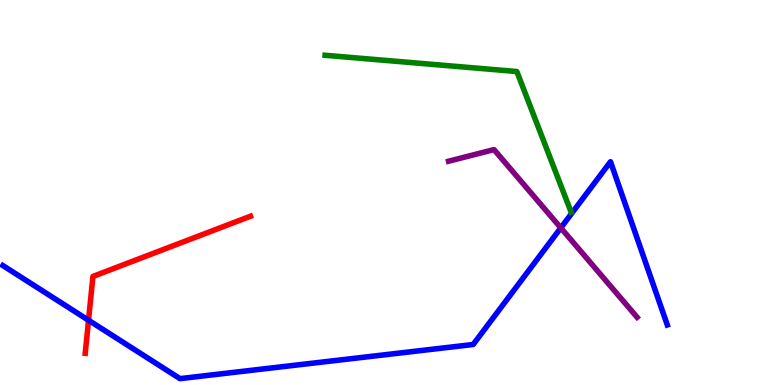[{'lines': ['blue', 'red'], 'intersections': [{'x': 1.14, 'y': 1.68}]}, {'lines': ['green', 'red'], 'intersections': []}, {'lines': ['purple', 'red'], 'intersections': []}, {'lines': ['blue', 'green'], 'intersections': []}, {'lines': ['blue', 'purple'], 'intersections': [{'x': 7.24, 'y': 4.08}]}, {'lines': ['green', 'purple'], 'intersections': []}]